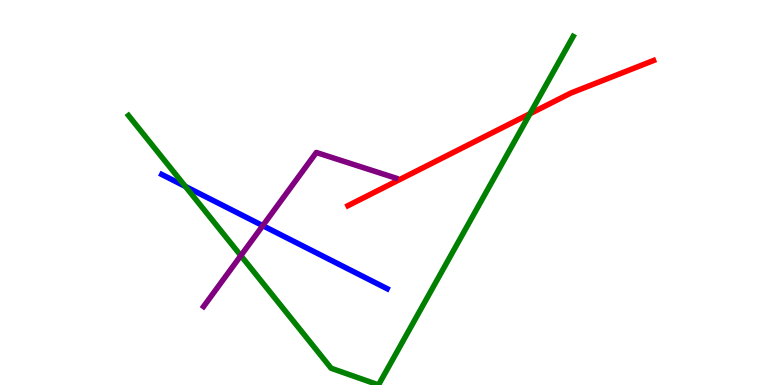[{'lines': ['blue', 'red'], 'intersections': []}, {'lines': ['green', 'red'], 'intersections': [{'x': 6.84, 'y': 7.05}]}, {'lines': ['purple', 'red'], 'intersections': []}, {'lines': ['blue', 'green'], 'intersections': [{'x': 2.39, 'y': 5.16}]}, {'lines': ['blue', 'purple'], 'intersections': [{'x': 3.39, 'y': 4.14}]}, {'lines': ['green', 'purple'], 'intersections': [{'x': 3.11, 'y': 3.36}]}]